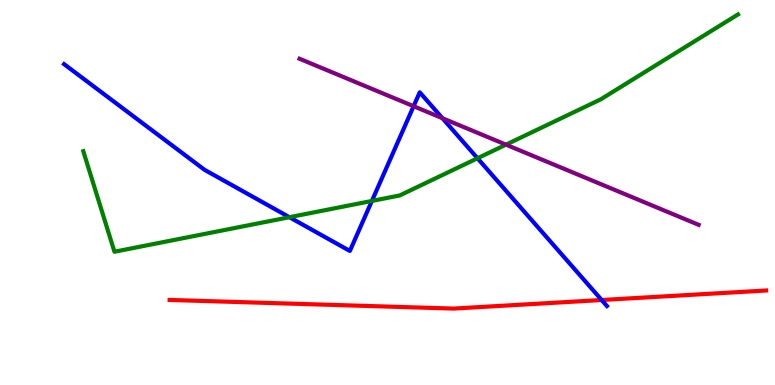[{'lines': ['blue', 'red'], 'intersections': [{'x': 7.76, 'y': 2.21}]}, {'lines': ['green', 'red'], 'intersections': []}, {'lines': ['purple', 'red'], 'intersections': []}, {'lines': ['blue', 'green'], 'intersections': [{'x': 3.73, 'y': 4.36}, {'x': 4.8, 'y': 4.78}, {'x': 6.16, 'y': 5.89}]}, {'lines': ['blue', 'purple'], 'intersections': [{'x': 5.34, 'y': 7.24}, {'x': 5.71, 'y': 6.93}]}, {'lines': ['green', 'purple'], 'intersections': [{'x': 6.53, 'y': 6.24}]}]